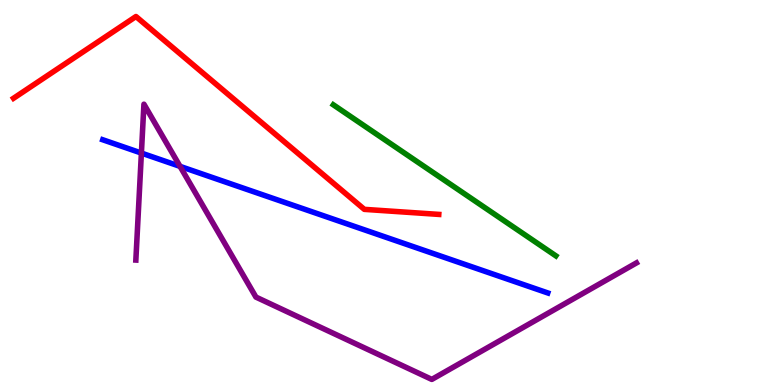[{'lines': ['blue', 'red'], 'intersections': []}, {'lines': ['green', 'red'], 'intersections': []}, {'lines': ['purple', 'red'], 'intersections': []}, {'lines': ['blue', 'green'], 'intersections': []}, {'lines': ['blue', 'purple'], 'intersections': [{'x': 1.82, 'y': 6.02}, {'x': 2.32, 'y': 5.68}]}, {'lines': ['green', 'purple'], 'intersections': []}]